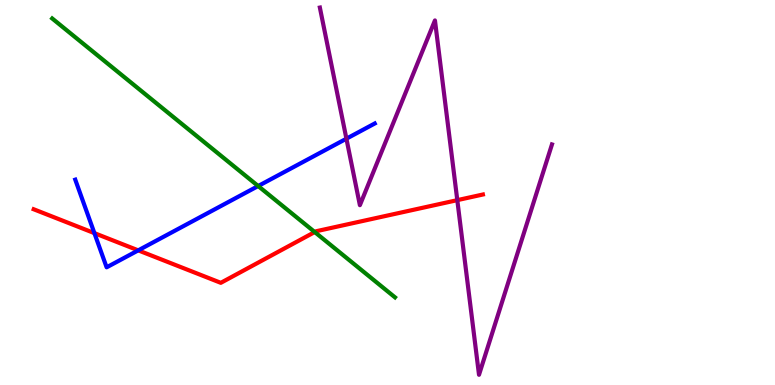[{'lines': ['blue', 'red'], 'intersections': [{'x': 1.22, 'y': 3.94}, {'x': 1.78, 'y': 3.5}]}, {'lines': ['green', 'red'], 'intersections': [{'x': 4.06, 'y': 3.97}]}, {'lines': ['purple', 'red'], 'intersections': [{'x': 5.9, 'y': 4.8}]}, {'lines': ['blue', 'green'], 'intersections': [{'x': 3.33, 'y': 5.17}]}, {'lines': ['blue', 'purple'], 'intersections': [{'x': 4.47, 'y': 6.4}]}, {'lines': ['green', 'purple'], 'intersections': []}]